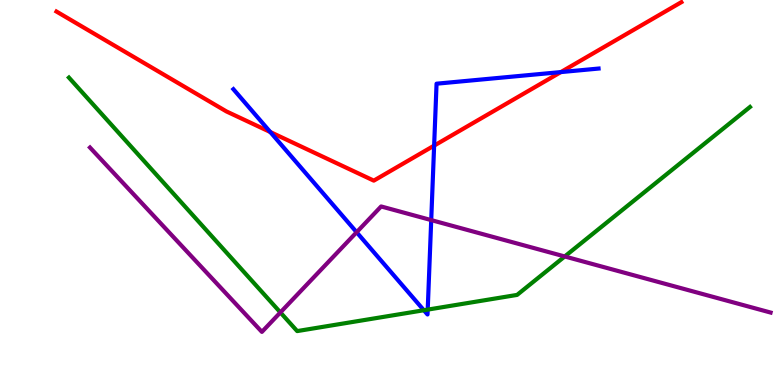[{'lines': ['blue', 'red'], 'intersections': [{'x': 3.49, 'y': 6.57}, {'x': 5.6, 'y': 6.22}, {'x': 7.24, 'y': 8.13}]}, {'lines': ['green', 'red'], 'intersections': []}, {'lines': ['purple', 'red'], 'intersections': []}, {'lines': ['blue', 'green'], 'intersections': [{'x': 5.47, 'y': 1.94}, {'x': 5.52, 'y': 1.96}]}, {'lines': ['blue', 'purple'], 'intersections': [{'x': 4.6, 'y': 3.97}, {'x': 5.56, 'y': 4.28}]}, {'lines': ['green', 'purple'], 'intersections': [{'x': 3.62, 'y': 1.88}, {'x': 7.29, 'y': 3.34}]}]